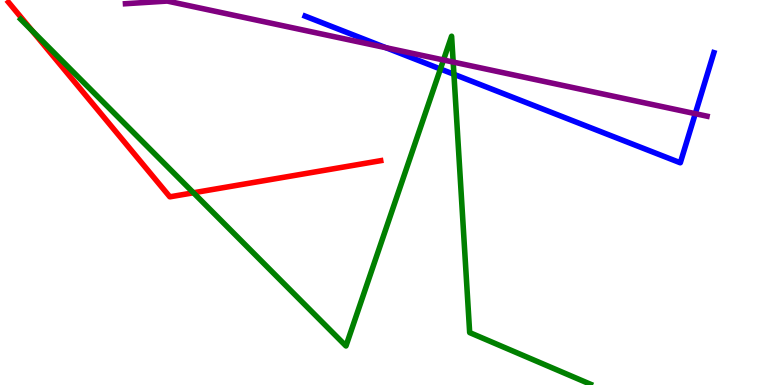[{'lines': ['blue', 'red'], 'intersections': []}, {'lines': ['green', 'red'], 'intersections': [{'x': 0.414, 'y': 9.2}, {'x': 2.5, 'y': 4.99}]}, {'lines': ['purple', 'red'], 'intersections': []}, {'lines': ['blue', 'green'], 'intersections': [{'x': 5.68, 'y': 8.21}, {'x': 5.86, 'y': 8.07}]}, {'lines': ['blue', 'purple'], 'intersections': [{'x': 4.98, 'y': 8.76}, {'x': 8.97, 'y': 7.05}]}, {'lines': ['green', 'purple'], 'intersections': [{'x': 5.72, 'y': 8.44}, {'x': 5.85, 'y': 8.39}]}]